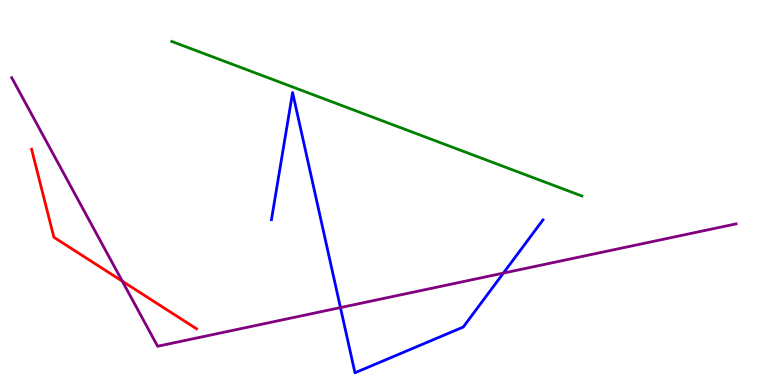[{'lines': ['blue', 'red'], 'intersections': []}, {'lines': ['green', 'red'], 'intersections': []}, {'lines': ['purple', 'red'], 'intersections': [{'x': 1.58, 'y': 2.7}]}, {'lines': ['blue', 'green'], 'intersections': []}, {'lines': ['blue', 'purple'], 'intersections': [{'x': 4.39, 'y': 2.01}, {'x': 6.5, 'y': 2.91}]}, {'lines': ['green', 'purple'], 'intersections': []}]